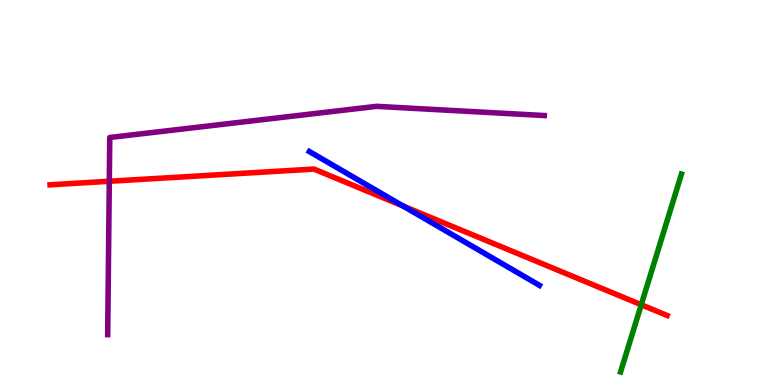[{'lines': ['blue', 'red'], 'intersections': [{'x': 5.2, 'y': 4.65}]}, {'lines': ['green', 'red'], 'intersections': [{'x': 8.27, 'y': 2.08}]}, {'lines': ['purple', 'red'], 'intersections': [{'x': 1.41, 'y': 5.29}]}, {'lines': ['blue', 'green'], 'intersections': []}, {'lines': ['blue', 'purple'], 'intersections': []}, {'lines': ['green', 'purple'], 'intersections': []}]